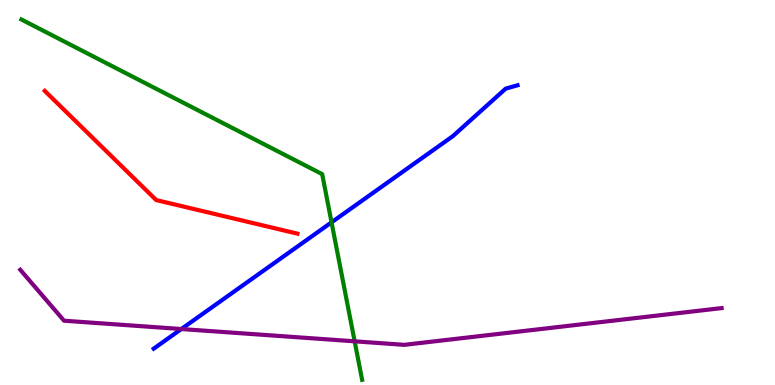[{'lines': ['blue', 'red'], 'intersections': []}, {'lines': ['green', 'red'], 'intersections': []}, {'lines': ['purple', 'red'], 'intersections': []}, {'lines': ['blue', 'green'], 'intersections': [{'x': 4.28, 'y': 4.23}]}, {'lines': ['blue', 'purple'], 'intersections': [{'x': 2.34, 'y': 1.45}]}, {'lines': ['green', 'purple'], 'intersections': [{'x': 4.58, 'y': 1.13}]}]